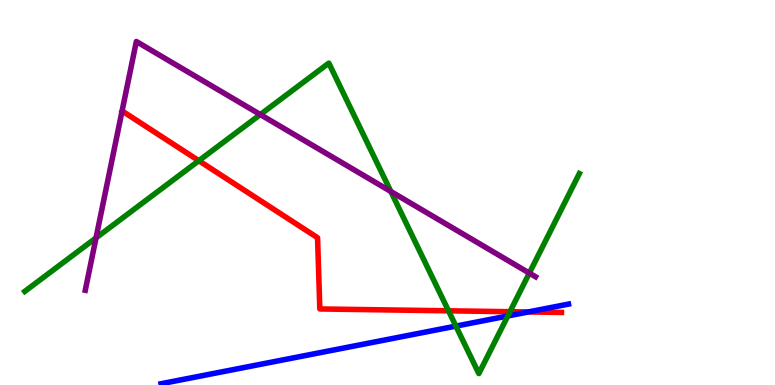[{'lines': ['blue', 'red'], 'intersections': [{'x': 6.82, 'y': 1.9}]}, {'lines': ['green', 'red'], 'intersections': [{'x': 2.57, 'y': 5.83}, {'x': 5.79, 'y': 1.93}, {'x': 6.58, 'y': 1.9}]}, {'lines': ['purple', 'red'], 'intersections': []}, {'lines': ['blue', 'green'], 'intersections': [{'x': 5.88, 'y': 1.53}, {'x': 6.55, 'y': 1.79}]}, {'lines': ['blue', 'purple'], 'intersections': []}, {'lines': ['green', 'purple'], 'intersections': [{'x': 1.24, 'y': 3.82}, {'x': 3.36, 'y': 7.02}, {'x': 5.04, 'y': 5.03}, {'x': 6.83, 'y': 2.91}]}]